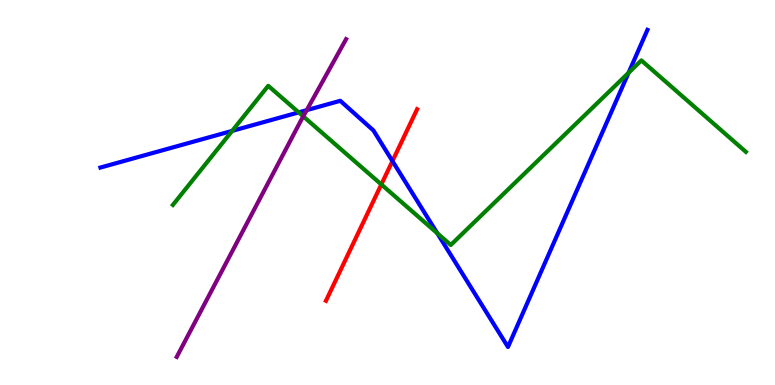[{'lines': ['blue', 'red'], 'intersections': [{'x': 5.06, 'y': 5.82}]}, {'lines': ['green', 'red'], 'intersections': [{'x': 4.92, 'y': 5.21}]}, {'lines': ['purple', 'red'], 'intersections': []}, {'lines': ['blue', 'green'], 'intersections': [{'x': 3.0, 'y': 6.6}, {'x': 3.85, 'y': 7.08}, {'x': 5.64, 'y': 3.94}, {'x': 8.11, 'y': 8.11}]}, {'lines': ['blue', 'purple'], 'intersections': [{'x': 3.96, 'y': 7.14}]}, {'lines': ['green', 'purple'], 'intersections': [{'x': 3.91, 'y': 6.98}]}]